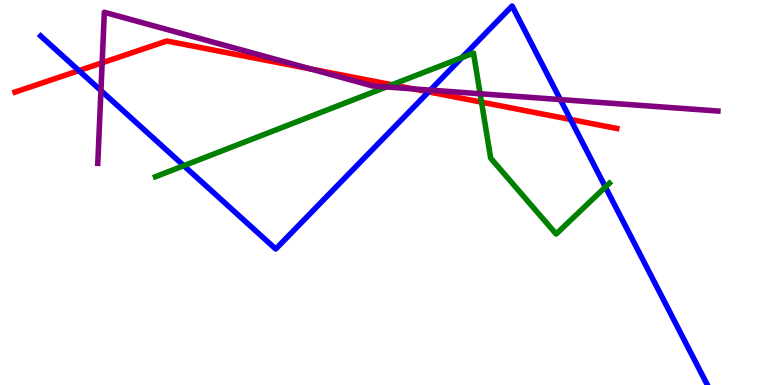[{'lines': ['blue', 'red'], 'intersections': [{'x': 1.02, 'y': 8.17}, {'x': 5.53, 'y': 7.61}, {'x': 7.36, 'y': 6.9}]}, {'lines': ['green', 'red'], 'intersections': [{'x': 5.06, 'y': 7.8}, {'x': 6.21, 'y': 7.35}]}, {'lines': ['purple', 'red'], 'intersections': [{'x': 1.32, 'y': 8.37}, {'x': 4.01, 'y': 8.21}, {'x': 5.33, 'y': 7.69}]}, {'lines': ['blue', 'green'], 'intersections': [{'x': 2.37, 'y': 5.7}, {'x': 5.96, 'y': 8.5}, {'x': 7.81, 'y': 5.14}]}, {'lines': ['blue', 'purple'], 'intersections': [{'x': 1.3, 'y': 7.65}, {'x': 5.55, 'y': 7.66}, {'x': 7.23, 'y': 7.41}]}, {'lines': ['green', 'purple'], 'intersections': [{'x': 4.99, 'y': 7.74}, {'x': 6.2, 'y': 7.56}]}]